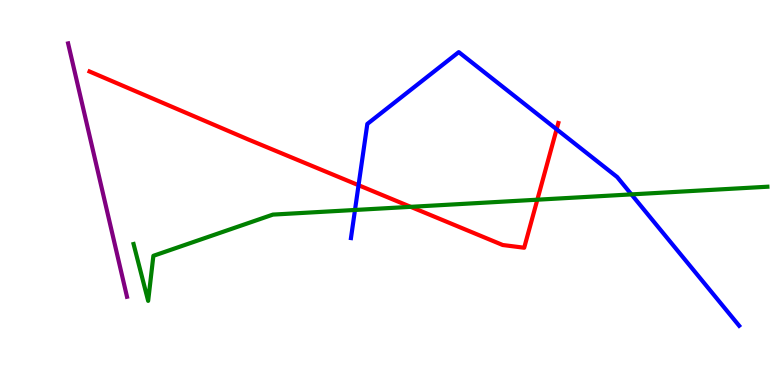[{'lines': ['blue', 'red'], 'intersections': [{'x': 4.63, 'y': 5.19}, {'x': 7.18, 'y': 6.64}]}, {'lines': ['green', 'red'], 'intersections': [{'x': 5.3, 'y': 4.63}, {'x': 6.93, 'y': 4.81}]}, {'lines': ['purple', 'red'], 'intersections': []}, {'lines': ['blue', 'green'], 'intersections': [{'x': 4.58, 'y': 4.55}, {'x': 8.15, 'y': 4.95}]}, {'lines': ['blue', 'purple'], 'intersections': []}, {'lines': ['green', 'purple'], 'intersections': []}]